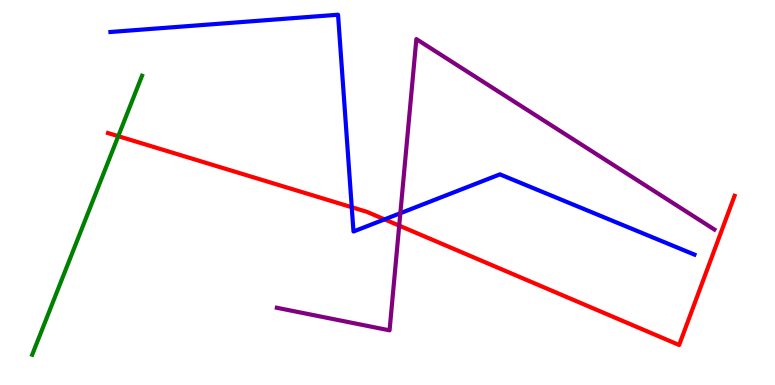[{'lines': ['blue', 'red'], 'intersections': [{'x': 4.54, 'y': 4.62}, {'x': 4.96, 'y': 4.3}]}, {'lines': ['green', 'red'], 'intersections': [{'x': 1.53, 'y': 6.46}]}, {'lines': ['purple', 'red'], 'intersections': [{'x': 5.15, 'y': 4.14}]}, {'lines': ['blue', 'green'], 'intersections': []}, {'lines': ['blue', 'purple'], 'intersections': [{'x': 5.17, 'y': 4.46}]}, {'lines': ['green', 'purple'], 'intersections': []}]